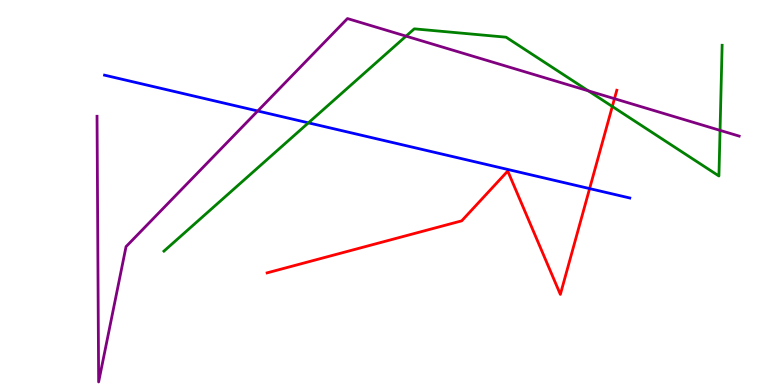[{'lines': ['blue', 'red'], 'intersections': [{'x': 7.61, 'y': 5.1}]}, {'lines': ['green', 'red'], 'intersections': [{'x': 7.9, 'y': 7.23}]}, {'lines': ['purple', 'red'], 'intersections': [{'x': 7.93, 'y': 7.44}]}, {'lines': ['blue', 'green'], 'intersections': [{'x': 3.98, 'y': 6.81}]}, {'lines': ['blue', 'purple'], 'intersections': [{'x': 3.33, 'y': 7.12}]}, {'lines': ['green', 'purple'], 'intersections': [{'x': 5.24, 'y': 9.06}, {'x': 7.59, 'y': 7.64}, {'x': 9.29, 'y': 6.61}]}]